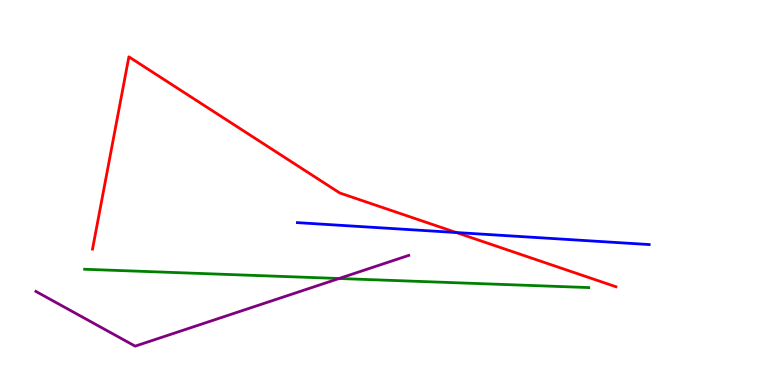[{'lines': ['blue', 'red'], 'intersections': [{'x': 5.89, 'y': 3.96}]}, {'lines': ['green', 'red'], 'intersections': []}, {'lines': ['purple', 'red'], 'intersections': []}, {'lines': ['blue', 'green'], 'intersections': []}, {'lines': ['blue', 'purple'], 'intersections': []}, {'lines': ['green', 'purple'], 'intersections': [{'x': 4.38, 'y': 2.77}]}]